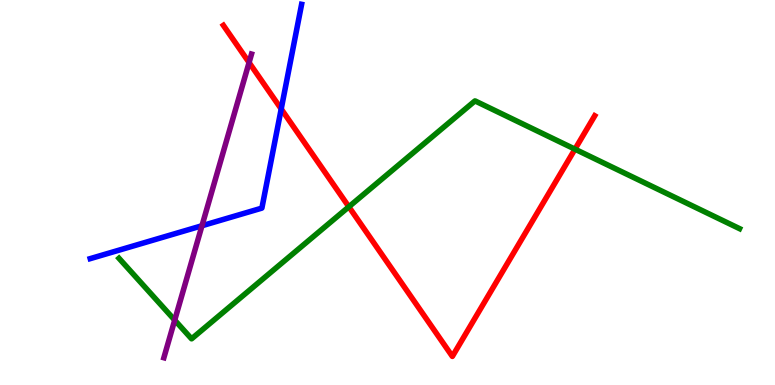[{'lines': ['blue', 'red'], 'intersections': [{'x': 3.63, 'y': 7.17}]}, {'lines': ['green', 'red'], 'intersections': [{'x': 4.5, 'y': 4.63}, {'x': 7.42, 'y': 6.13}]}, {'lines': ['purple', 'red'], 'intersections': [{'x': 3.21, 'y': 8.38}]}, {'lines': ['blue', 'green'], 'intersections': []}, {'lines': ['blue', 'purple'], 'intersections': [{'x': 2.61, 'y': 4.14}]}, {'lines': ['green', 'purple'], 'intersections': [{'x': 2.25, 'y': 1.68}]}]